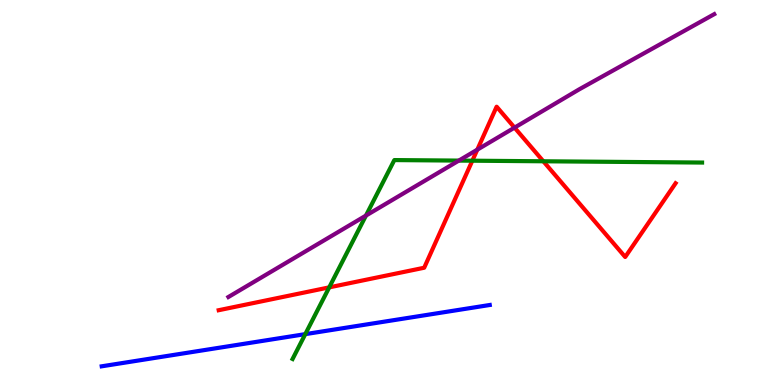[{'lines': ['blue', 'red'], 'intersections': []}, {'lines': ['green', 'red'], 'intersections': [{'x': 4.25, 'y': 2.54}, {'x': 6.09, 'y': 5.83}, {'x': 7.01, 'y': 5.81}]}, {'lines': ['purple', 'red'], 'intersections': [{'x': 6.16, 'y': 6.11}, {'x': 6.64, 'y': 6.69}]}, {'lines': ['blue', 'green'], 'intersections': [{'x': 3.94, 'y': 1.32}]}, {'lines': ['blue', 'purple'], 'intersections': []}, {'lines': ['green', 'purple'], 'intersections': [{'x': 4.72, 'y': 4.4}, {'x': 5.92, 'y': 5.83}]}]